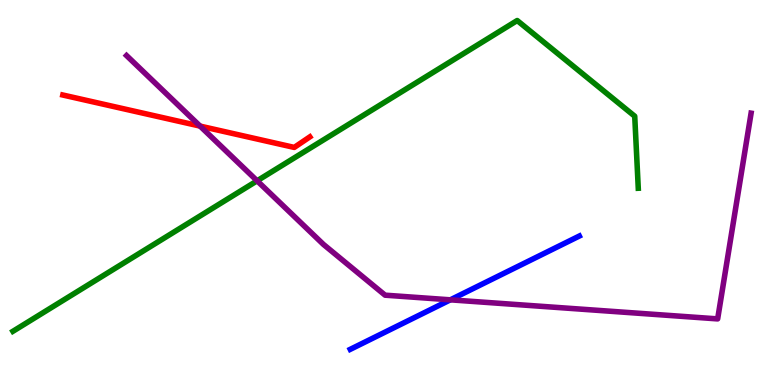[{'lines': ['blue', 'red'], 'intersections': []}, {'lines': ['green', 'red'], 'intersections': []}, {'lines': ['purple', 'red'], 'intersections': [{'x': 2.58, 'y': 6.72}]}, {'lines': ['blue', 'green'], 'intersections': []}, {'lines': ['blue', 'purple'], 'intersections': [{'x': 5.81, 'y': 2.21}]}, {'lines': ['green', 'purple'], 'intersections': [{'x': 3.32, 'y': 5.3}]}]